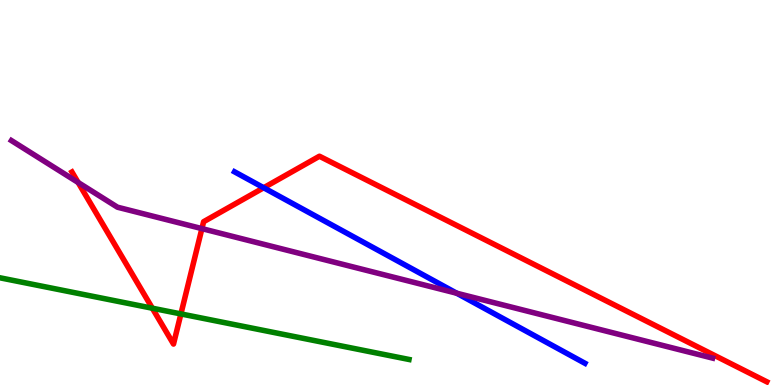[{'lines': ['blue', 'red'], 'intersections': [{'x': 3.4, 'y': 5.12}]}, {'lines': ['green', 'red'], 'intersections': [{'x': 1.97, 'y': 1.99}, {'x': 2.33, 'y': 1.85}]}, {'lines': ['purple', 'red'], 'intersections': [{'x': 1.01, 'y': 5.26}, {'x': 2.61, 'y': 4.06}]}, {'lines': ['blue', 'green'], 'intersections': []}, {'lines': ['blue', 'purple'], 'intersections': [{'x': 5.89, 'y': 2.38}]}, {'lines': ['green', 'purple'], 'intersections': []}]